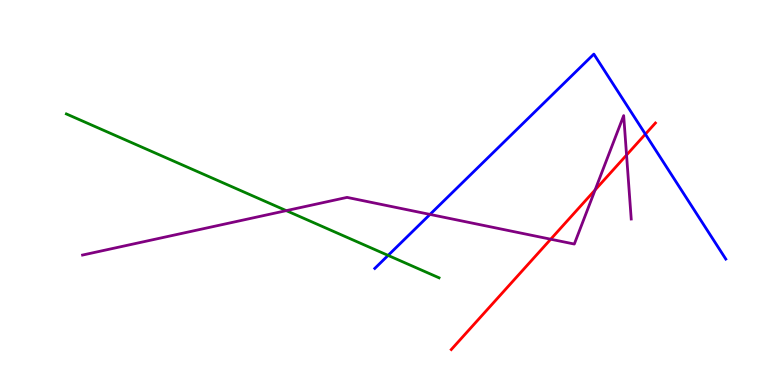[{'lines': ['blue', 'red'], 'intersections': [{'x': 8.33, 'y': 6.52}]}, {'lines': ['green', 'red'], 'intersections': []}, {'lines': ['purple', 'red'], 'intersections': [{'x': 7.11, 'y': 3.79}, {'x': 7.68, 'y': 5.07}, {'x': 8.08, 'y': 5.97}]}, {'lines': ['blue', 'green'], 'intersections': [{'x': 5.01, 'y': 3.37}]}, {'lines': ['blue', 'purple'], 'intersections': [{'x': 5.55, 'y': 4.43}]}, {'lines': ['green', 'purple'], 'intersections': [{'x': 3.69, 'y': 4.53}]}]